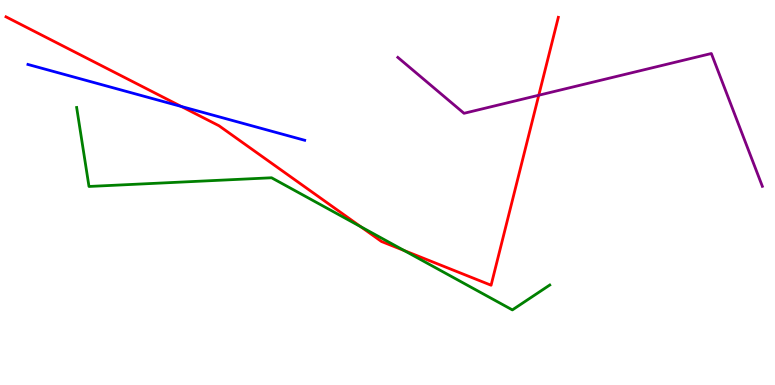[{'lines': ['blue', 'red'], 'intersections': [{'x': 2.34, 'y': 7.23}]}, {'lines': ['green', 'red'], 'intersections': [{'x': 4.65, 'y': 4.11}, {'x': 5.22, 'y': 3.49}]}, {'lines': ['purple', 'red'], 'intersections': [{'x': 6.95, 'y': 7.53}]}, {'lines': ['blue', 'green'], 'intersections': []}, {'lines': ['blue', 'purple'], 'intersections': []}, {'lines': ['green', 'purple'], 'intersections': []}]